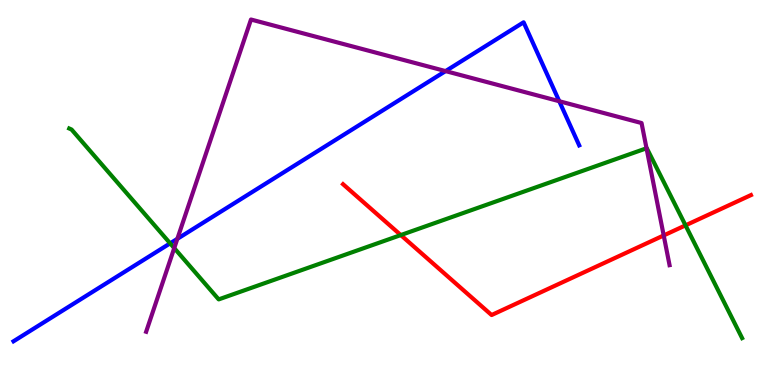[{'lines': ['blue', 'red'], 'intersections': []}, {'lines': ['green', 'red'], 'intersections': [{'x': 5.17, 'y': 3.89}, {'x': 8.85, 'y': 4.15}]}, {'lines': ['purple', 'red'], 'intersections': [{'x': 8.56, 'y': 3.88}]}, {'lines': ['blue', 'green'], 'intersections': [{'x': 2.2, 'y': 3.68}]}, {'lines': ['blue', 'purple'], 'intersections': [{'x': 2.29, 'y': 3.8}, {'x': 5.75, 'y': 8.15}, {'x': 7.22, 'y': 7.37}]}, {'lines': ['green', 'purple'], 'intersections': [{'x': 2.25, 'y': 3.56}, {'x': 8.34, 'y': 6.15}]}]